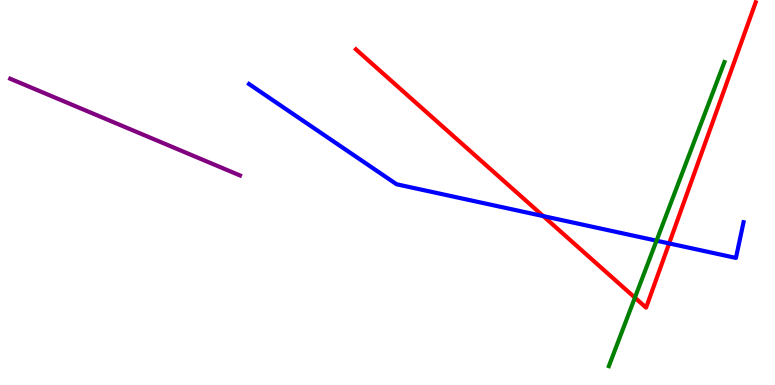[{'lines': ['blue', 'red'], 'intersections': [{'x': 7.01, 'y': 4.39}, {'x': 8.63, 'y': 3.68}]}, {'lines': ['green', 'red'], 'intersections': [{'x': 8.19, 'y': 2.27}]}, {'lines': ['purple', 'red'], 'intersections': []}, {'lines': ['blue', 'green'], 'intersections': [{'x': 8.47, 'y': 3.75}]}, {'lines': ['blue', 'purple'], 'intersections': []}, {'lines': ['green', 'purple'], 'intersections': []}]